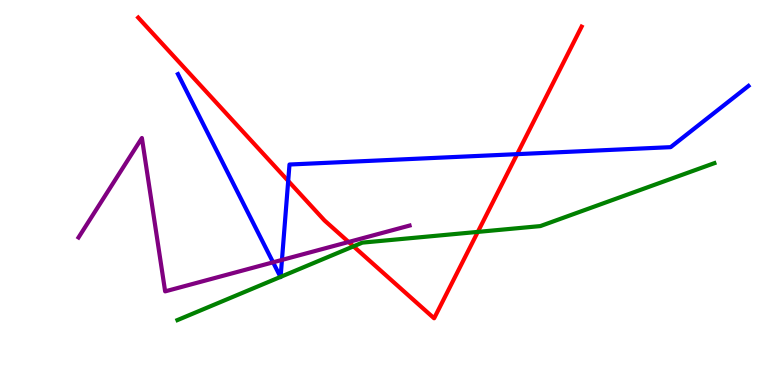[{'lines': ['blue', 'red'], 'intersections': [{'x': 3.72, 'y': 5.3}, {'x': 6.67, 'y': 6.0}]}, {'lines': ['green', 'red'], 'intersections': [{'x': 4.56, 'y': 3.6}, {'x': 6.17, 'y': 3.98}]}, {'lines': ['purple', 'red'], 'intersections': [{'x': 4.5, 'y': 3.71}]}, {'lines': ['blue', 'green'], 'intersections': [{'x': 3.62, 'y': 2.81}, {'x': 3.62, 'y': 2.81}]}, {'lines': ['blue', 'purple'], 'intersections': [{'x': 3.52, 'y': 3.19}, {'x': 3.64, 'y': 3.25}]}, {'lines': ['green', 'purple'], 'intersections': []}]